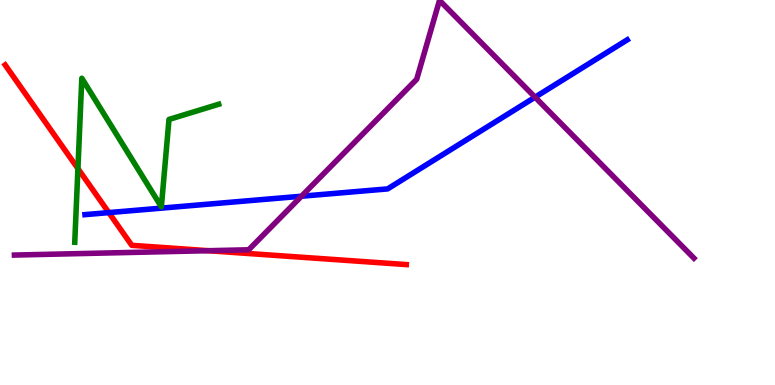[{'lines': ['blue', 'red'], 'intersections': [{'x': 1.4, 'y': 4.48}]}, {'lines': ['green', 'red'], 'intersections': [{'x': 1.01, 'y': 5.62}]}, {'lines': ['purple', 'red'], 'intersections': [{'x': 2.69, 'y': 3.49}]}, {'lines': ['blue', 'green'], 'intersections': []}, {'lines': ['blue', 'purple'], 'intersections': [{'x': 3.89, 'y': 4.9}, {'x': 6.9, 'y': 7.48}]}, {'lines': ['green', 'purple'], 'intersections': []}]